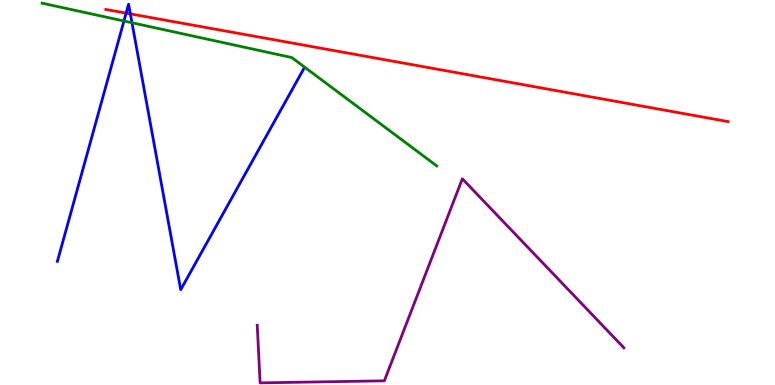[{'lines': ['blue', 'red'], 'intersections': [{'x': 1.63, 'y': 9.66}, {'x': 1.68, 'y': 9.64}]}, {'lines': ['green', 'red'], 'intersections': []}, {'lines': ['purple', 'red'], 'intersections': []}, {'lines': ['blue', 'green'], 'intersections': [{'x': 1.6, 'y': 9.45}, {'x': 1.7, 'y': 9.41}]}, {'lines': ['blue', 'purple'], 'intersections': []}, {'lines': ['green', 'purple'], 'intersections': []}]